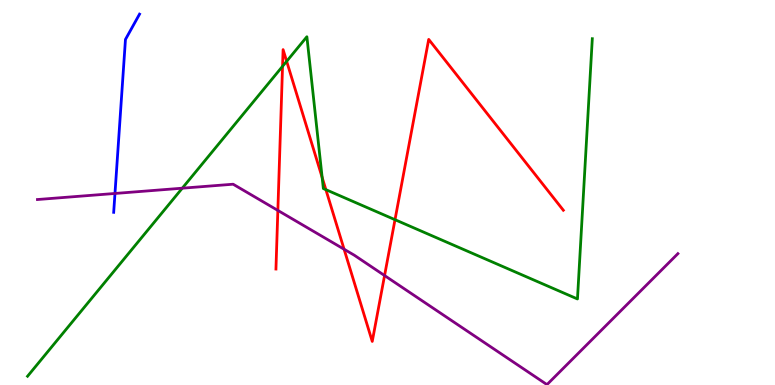[{'lines': ['blue', 'red'], 'intersections': []}, {'lines': ['green', 'red'], 'intersections': [{'x': 3.65, 'y': 8.28}, {'x': 3.7, 'y': 8.41}, {'x': 4.16, 'y': 5.39}, {'x': 4.2, 'y': 5.07}, {'x': 5.1, 'y': 4.29}]}, {'lines': ['purple', 'red'], 'intersections': [{'x': 3.59, 'y': 4.53}, {'x': 4.44, 'y': 3.53}, {'x': 4.96, 'y': 2.84}]}, {'lines': ['blue', 'green'], 'intersections': []}, {'lines': ['blue', 'purple'], 'intersections': [{'x': 1.48, 'y': 4.97}]}, {'lines': ['green', 'purple'], 'intersections': [{'x': 2.35, 'y': 5.11}]}]